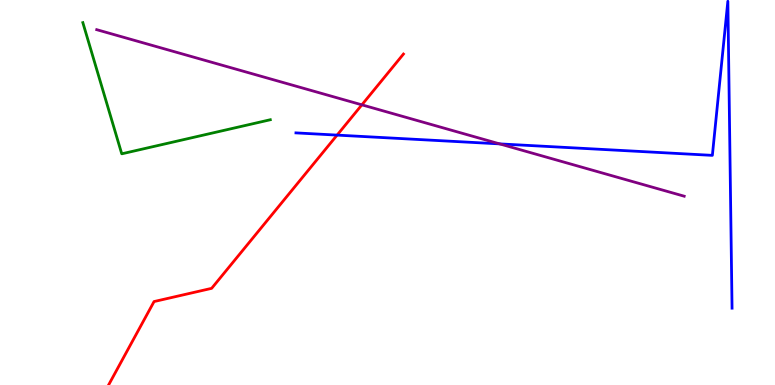[{'lines': ['blue', 'red'], 'intersections': [{'x': 4.35, 'y': 6.49}]}, {'lines': ['green', 'red'], 'intersections': []}, {'lines': ['purple', 'red'], 'intersections': [{'x': 4.67, 'y': 7.28}]}, {'lines': ['blue', 'green'], 'intersections': []}, {'lines': ['blue', 'purple'], 'intersections': [{'x': 6.45, 'y': 6.26}]}, {'lines': ['green', 'purple'], 'intersections': []}]